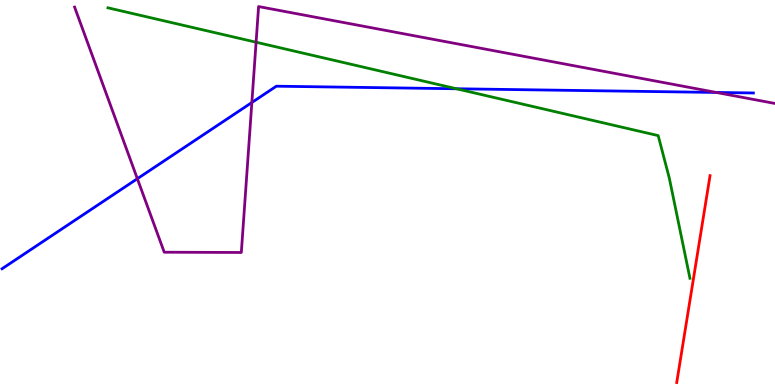[{'lines': ['blue', 'red'], 'intersections': []}, {'lines': ['green', 'red'], 'intersections': []}, {'lines': ['purple', 'red'], 'intersections': []}, {'lines': ['blue', 'green'], 'intersections': [{'x': 5.89, 'y': 7.69}]}, {'lines': ['blue', 'purple'], 'intersections': [{'x': 1.77, 'y': 5.36}, {'x': 3.25, 'y': 7.34}, {'x': 9.24, 'y': 7.6}]}, {'lines': ['green', 'purple'], 'intersections': [{'x': 3.3, 'y': 8.9}]}]